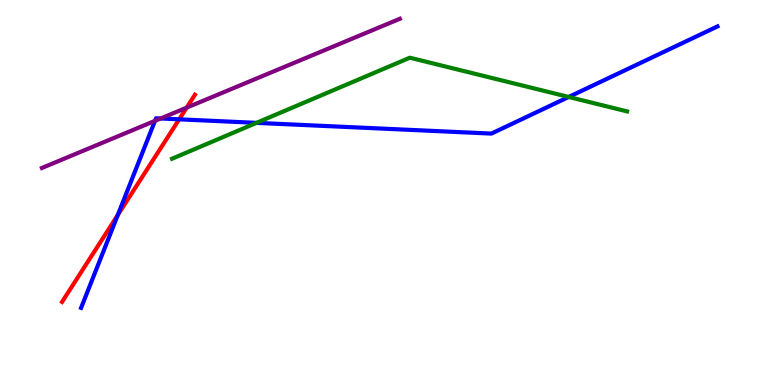[{'lines': ['blue', 'red'], 'intersections': [{'x': 1.52, 'y': 4.41}, {'x': 2.31, 'y': 6.9}]}, {'lines': ['green', 'red'], 'intersections': []}, {'lines': ['purple', 'red'], 'intersections': [{'x': 2.41, 'y': 7.2}]}, {'lines': ['blue', 'green'], 'intersections': [{'x': 3.31, 'y': 6.81}, {'x': 7.34, 'y': 7.48}]}, {'lines': ['blue', 'purple'], 'intersections': [{'x': 2.0, 'y': 6.86}, {'x': 2.07, 'y': 6.92}]}, {'lines': ['green', 'purple'], 'intersections': []}]